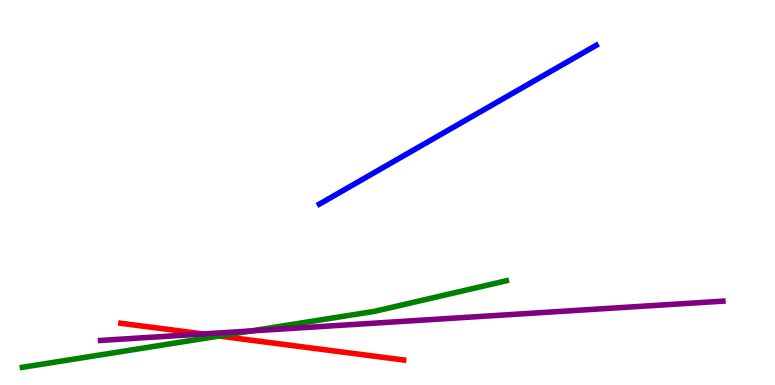[{'lines': ['blue', 'red'], 'intersections': []}, {'lines': ['green', 'red'], 'intersections': [{'x': 2.83, 'y': 1.27}]}, {'lines': ['purple', 'red'], 'intersections': [{'x': 2.62, 'y': 1.33}]}, {'lines': ['blue', 'green'], 'intersections': []}, {'lines': ['blue', 'purple'], 'intersections': []}, {'lines': ['green', 'purple'], 'intersections': [{'x': 3.24, 'y': 1.4}]}]